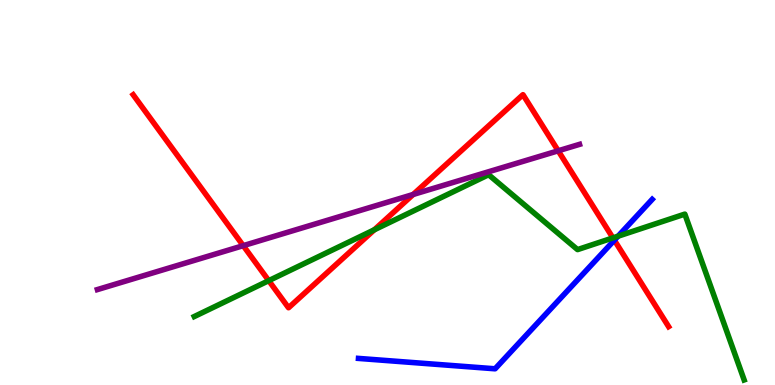[{'lines': ['blue', 'red'], 'intersections': [{'x': 7.93, 'y': 3.76}]}, {'lines': ['green', 'red'], 'intersections': [{'x': 3.47, 'y': 2.71}, {'x': 4.83, 'y': 4.03}, {'x': 7.91, 'y': 3.82}]}, {'lines': ['purple', 'red'], 'intersections': [{'x': 3.14, 'y': 3.62}, {'x': 5.33, 'y': 4.95}, {'x': 7.2, 'y': 6.08}]}, {'lines': ['blue', 'green'], 'intersections': [{'x': 7.97, 'y': 3.86}]}, {'lines': ['blue', 'purple'], 'intersections': []}, {'lines': ['green', 'purple'], 'intersections': []}]